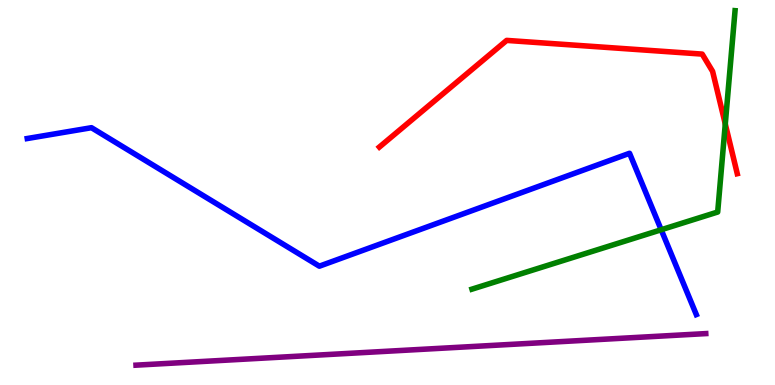[{'lines': ['blue', 'red'], 'intersections': []}, {'lines': ['green', 'red'], 'intersections': [{'x': 9.36, 'y': 6.78}]}, {'lines': ['purple', 'red'], 'intersections': []}, {'lines': ['blue', 'green'], 'intersections': [{'x': 8.53, 'y': 4.03}]}, {'lines': ['blue', 'purple'], 'intersections': []}, {'lines': ['green', 'purple'], 'intersections': []}]